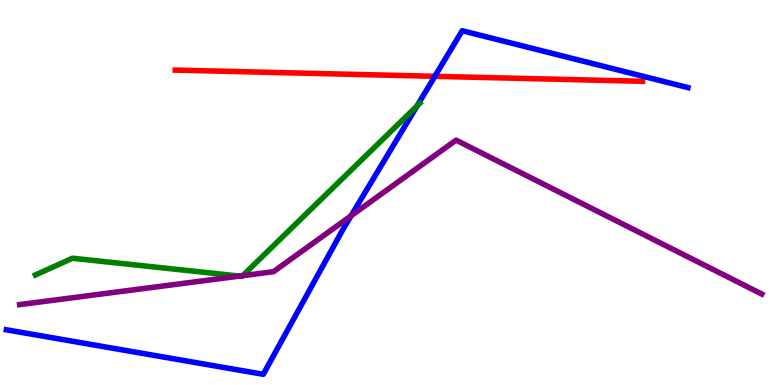[{'lines': ['blue', 'red'], 'intersections': [{'x': 5.61, 'y': 8.02}]}, {'lines': ['green', 'red'], 'intersections': []}, {'lines': ['purple', 'red'], 'intersections': []}, {'lines': ['blue', 'green'], 'intersections': [{'x': 5.38, 'y': 7.25}]}, {'lines': ['blue', 'purple'], 'intersections': [{'x': 4.53, 'y': 4.4}]}, {'lines': ['green', 'purple'], 'intersections': [{'x': 3.09, 'y': 2.83}, {'x': 3.13, 'y': 2.84}]}]